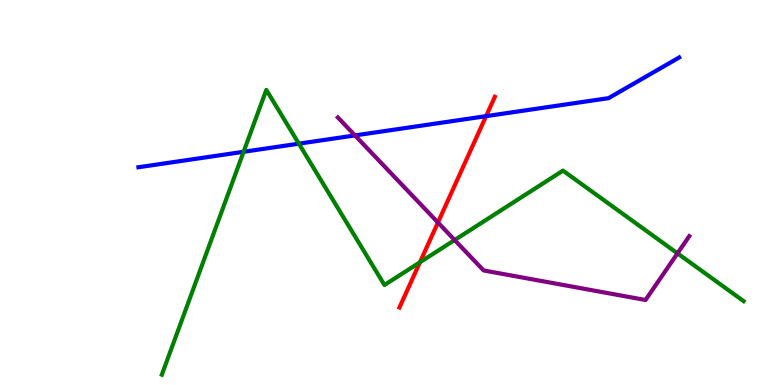[{'lines': ['blue', 'red'], 'intersections': [{'x': 6.27, 'y': 6.98}]}, {'lines': ['green', 'red'], 'intersections': [{'x': 5.42, 'y': 3.19}]}, {'lines': ['purple', 'red'], 'intersections': [{'x': 5.65, 'y': 4.22}]}, {'lines': ['blue', 'green'], 'intersections': [{'x': 3.14, 'y': 6.06}, {'x': 3.86, 'y': 6.27}]}, {'lines': ['blue', 'purple'], 'intersections': [{'x': 4.58, 'y': 6.48}]}, {'lines': ['green', 'purple'], 'intersections': [{'x': 5.87, 'y': 3.77}, {'x': 8.74, 'y': 3.42}]}]